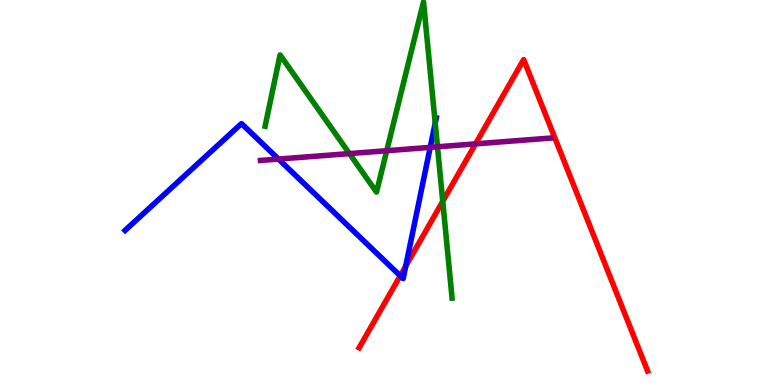[{'lines': ['blue', 'red'], 'intersections': [{'x': 5.16, 'y': 2.84}, {'x': 5.23, 'y': 3.09}]}, {'lines': ['green', 'red'], 'intersections': [{'x': 5.71, 'y': 4.77}]}, {'lines': ['purple', 'red'], 'intersections': [{'x': 6.14, 'y': 6.26}]}, {'lines': ['blue', 'green'], 'intersections': [{'x': 5.62, 'y': 6.8}]}, {'lines': ['blue', 'purple'], 'intersections': [{'x': 3.59, 'y': 5.87}, {'x': 5.55, 'y': 6.17}]}, {'lines': ['green', 'purple'], 'intersections': [{'x': 4.51, 'y': 6.01}, {'x': 4.99, 'y': 6.09}, {'x': 5.64, 'y': 6.19}]}]